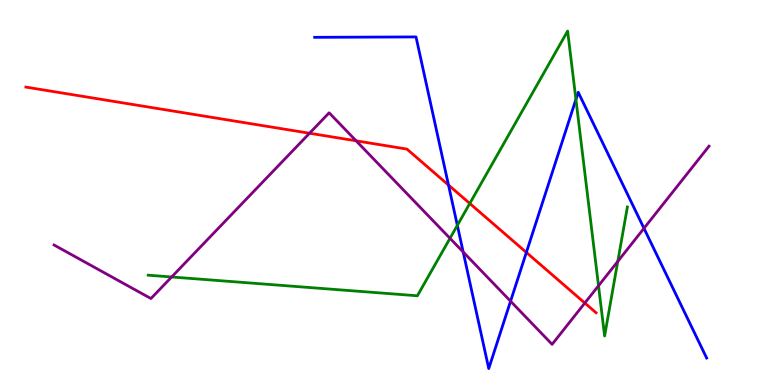[{'lines': ['blue', 'red'], 'intersections': [{'x': 5.79, 'y': 5.19}, {'x': 6.79, 'y': 3.44}]}, {'lines': ['green', 'red'], 'intersections': [{'x': 6.06, 'y': 4.72}]}, {'lines': ['purple', 'red'], 'intersections': [{'x': 3.99, 'y': 6.54}, {'x': 4.6, 'y': 6.34}, {'x': 7.55, 'y': 2.13}]}, {'lines': ['blue', 'green'], 'intersections': [{'x': 5.9, 'y': 4.15}, {'x': 7.43, 'y': 7.42}]}, {'lines': ['blue', 'purple'], 'intersections': [{'x': 5.98, 'y': 3.45}, {'x': 6.59, 'y': 2.18}, {'x': 8.31, 'y': 4.07}]}, {'lines': ['green', 'purple'], 'intersections': [{'x': 2.21, 'y': 2.81}, {'x': 5.81, 'y': 3.81}, {'x': 7.72, 'y': 2.58}, {'x': 7.97, 'y': 3.21}]}]